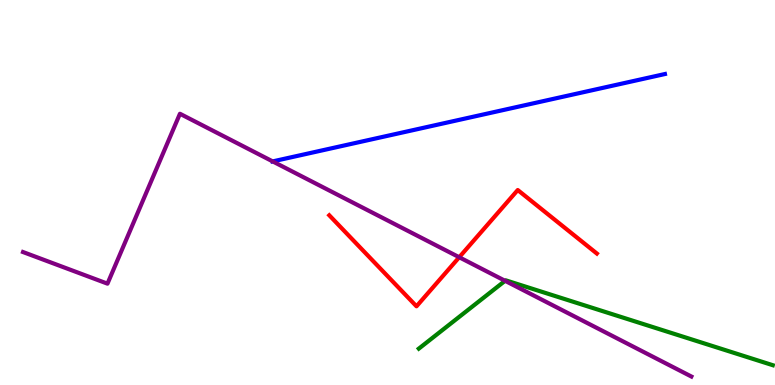[{'lines': ['blue', 'red'], 'intersections': []}, {'lines': ['green', 'red'], 'intersections': []}, {'lines': ['purple', 'red'], 'intersections': [{'x': 5.93, 'y': 3.32}]}, {'lines': ['blue', 'green'], 'intersections': []}, {'lines': ['blue', 'purple'], 'intersections': [{'x': 3.52, 'y': 5.81}]}, {'lines': ['green', 'purple'], 'intersections': [{'x': 6.52, 'y': 2.71}]}]